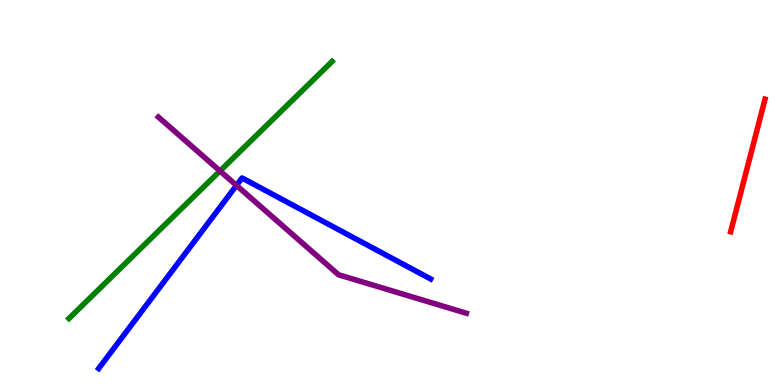[{'lines': ['blue', 'red'], 'intersections': []}, {'lines': ['green', 'red'], 'intersections': []}, {'lines': ['purple', 'red'], 'intersections': []}, {'lines': ['blue', 'green'], 'intersections': []}, {'lines': ['blue', 'purple'], 'intersections': [{'x': 3.05, 'y': 5.18}]}, {'lines': ['green', 'purple'], 'intersections': [{'x': 2.84, 'y': 5.56}]}]